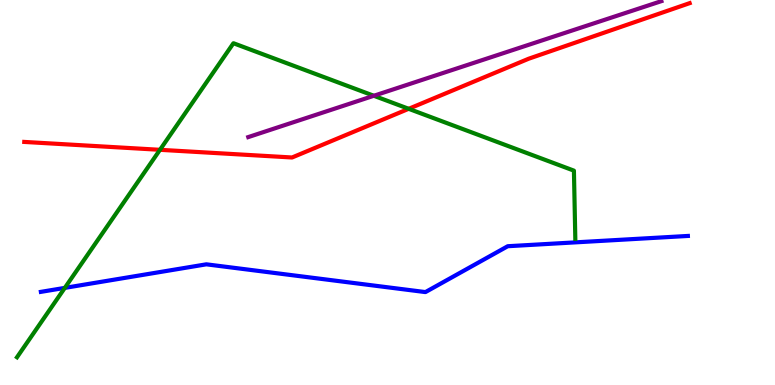[{'lines': ['blue', 'red'], 'intersections': []}, {'lines': ['green', 'red'], 'intersections': [{'x': 2.06, 'y': 6.11}, {'x': 5.27, 'y': 7.17}]}, {'lines': ['purple', 'red'], 'intersections': []}, {'lines': ['blue', 'green'], 'intersections': [{'x': 0.836, 'y': 2.52}]}, {'lines': ['blue', 'purple'], 'intersections': []}, {'lines': ['green', 'purple'], 'intersections': [{'x': 4.82, 'y': 7.51}]}]